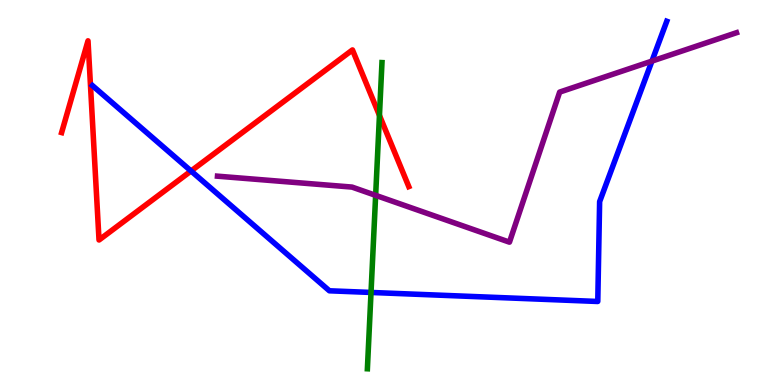[{'lines': ['blue', 'red'], 'intersections': [{'x': 2.47, 'y': 5.56}]}, {'lines': ['green', 'red'], 'intersections': [{'x': 4.9, 'y': 7.0}]}, {'lines': ['purple', 'red'], 'intersections': []}, {'lines': ['blue', 'green'], 'intersections': [{'x': 4.79, 'y': 2.4}]}, {'lines': ['blue', 'purple'], 'intersections': [{'x': 8.41, 'y': 8.41}]}, {'lines': ['green', 'purple'], 'intersections': [{'x': 4.85, 'y': 4.93}]}]